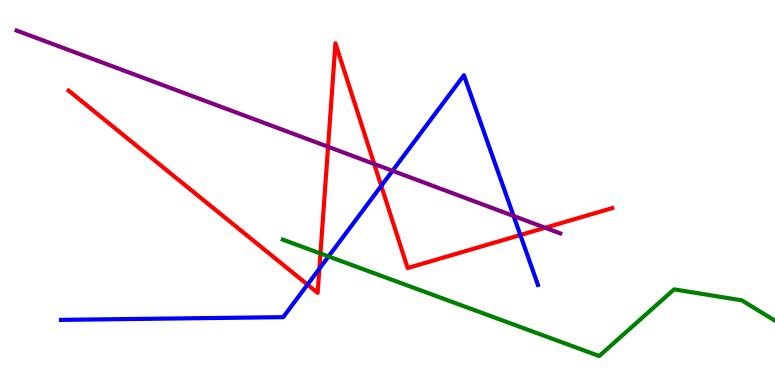[{'lines': ['blue', 'red'], 'intersections': [{'x': 3.97, 'y': 2.61}, {'x': 4.12, 'y': 3.02}, {'x': 4.92, 'y': 5.17}, {'x': 6.71, 'y': 3.9}]}, {'lines': ['green', 'red'], 'intersections': [{'x': 4.13, 'y': 3.42}]}, {'lines': ['purple', 'red'], 'intersections': [{'x': 4.23, 'y': 6.19}, {'x': 4.83, 'y': 5.74}, {'x': 7.03, 'y': 4.08}]}, {'lines': ['blue', 'green'], 'intersections': [{'x': 4.24, 'y': 3.34}]}, {'lines': ['blue', 'purple'], 'intersections': [{'x': 5.06, 'y': 5.56}, {'x': 6.63, 'y': 4.39}]}, {'lines': ['green', 'purple'], 'intersections': []}]